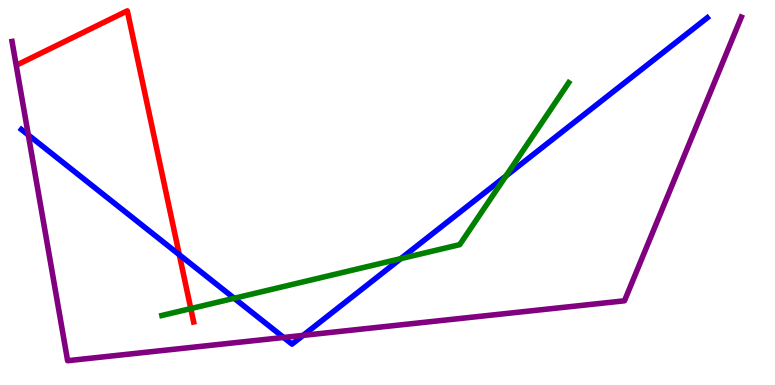[{'lines': ['blue', 'red'], 'intersections': [{'x': 2.31, 'y': 3.38}]}, {'lines': ['green', 'red'], 'intersections': [{'x': 2.46, 'y': 1.98}]}, {'lines': ['purple', 'red'], 'intersections': []}, {'lines': ['blue', 'green'], 'intersections': [{'x': 3.02, 'y': 2.25}, {'x': 5.17, 'y': 3.28}, {'x': 6.53, 'y': 5.43}]}, {'lines': ['blue', 'purple'], 'intersections': [{'x': 0.365, 'y': 6.49}, {'x': 3.66, 'y': 1.23}, {'x': 3.91, 'y': 1.29}]}, {'lines': ['green', 'purple'], 'intersections': []}]